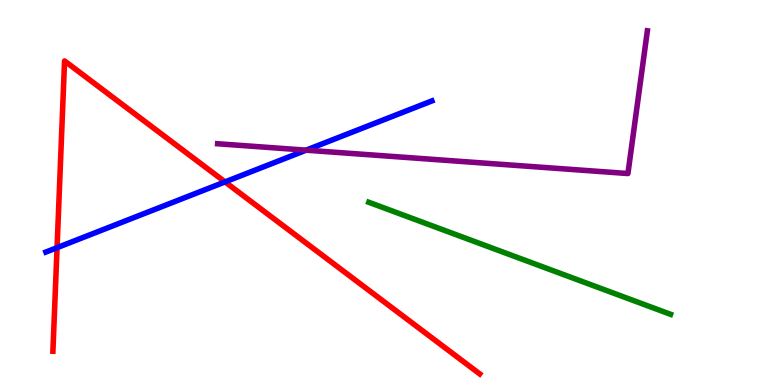[{'lines': ['blue', 'red'], 'intersections': [{'x': 0.736, 'y': 3.57}, {'x': 2.9, 'y': 5.28}]}, {'lines': ['green', 'red'], 'intersections': []}, {'lines': ['purple', 'red'], 'intersections': []}, {'lines': ['blue', 'green'], 'intersections': []}, {'lines': ['blue', 'purple'], 'intersections': [{'x': 3.95, 'y': 6.1}]}, {'lines': ['green', 'purple'], 'intersections': []}]